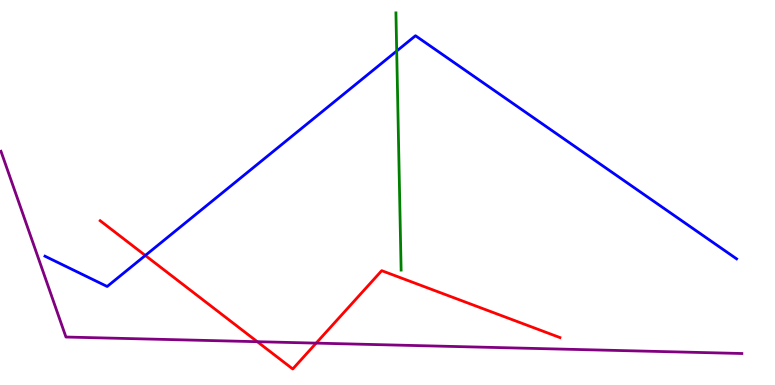[{'lines': ['blue', 'red'], 'intersections': [{'x': 1.87, 'y': 3.36}]}, {'lines': ['green', 'red'], 'intersections': []}, {'lines': ['purple', 'red'], 'intersections': [{'x': 3.32, 'y': 1.12}, {'x': 4.08, 'y': 1.09}]}, {'lines': ['blue', 'green'], 'intersections': [{'x': 5.12, 'y': 8.67}]}, {'lines': ['blue', 'purple'], 'intersections': []}, {'lines': ['green', 'purple'], 'intersections': []}]